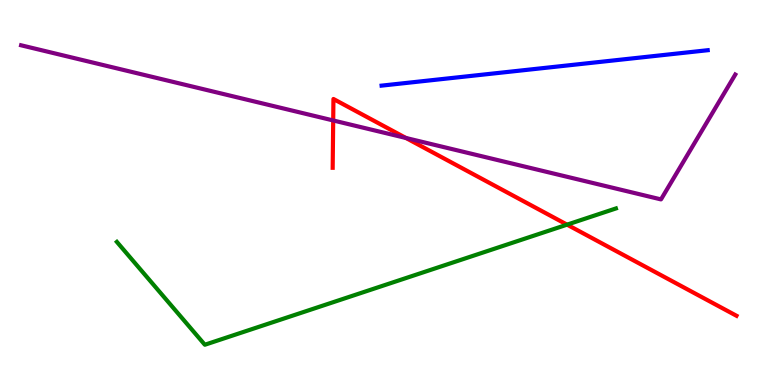[{'lines': ['blue', 'red'], 'intersections': []}, {'lines': ['green', 'red'], 'intersections': [{'x': 7.32, 'y': 4.17}]}, {'lines': ['purple', 'red'], 'intersections': [{'x': 4.3, 'y': 6.87}, {'x': 5.24, 'y': 6.42}]}, {'lines': ['blue', 'green'], 'intersections': []}, {'lines': ['blue', 'purple'], 'intersections': []}, {'lines': ['green', 'purple'], 'intersections': []}]